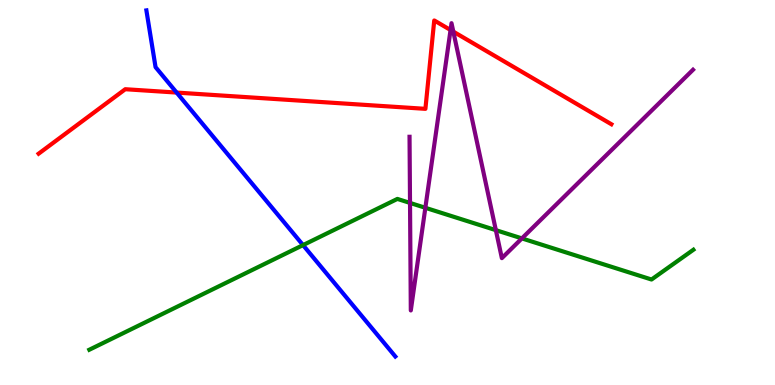[{'lines': ['blue', 'red'], 'intersections': [{'x': 2.28, 'y': 7.6}]}, {'lines': ['green', 'red'], 'intersections': []}, {'lines': ['purple', 'red'], 'intersections': [{'x': 5.81, 'y': 9.22}, {'x': 5.85, 'y': 9.18}]}, {'lines': ['blue', 'green'], 'intersections': [{'x': 3.91, 'y': 3.63}]}, {'lines': ['blue', 'purple'], 'intersections': []}, {'lines': ['green', 'purple'], 'intersections': [{'x': 5.29, 'y': 4.73}, {'x': 5.49, 'y': 4.6}, {'x': 6.4, 'y': 4.02}, {'x': 6.73, 'y': 3.81}]}]